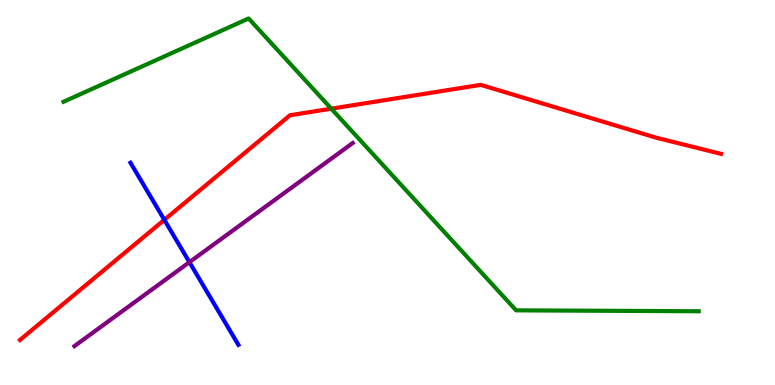[{'lines': ['blue', 'red'], 'intersections': [{'x': 2.12, 'y': 4.29}]}, {'lines': ['green', 'red'], 'intersections': [{'x': 4.27, 'y': 7.18}]}, {'lines': ['purple', 'red'], 'intersections': []}, {'lines': ['blue', 'green'], 'intersections': []}, {'lines': ['blue', 'purple'], 'intersections': [{'x': 2.44, 'y': 3.19}]}, {'lines': ['green', 'purple'], 'intersections': []}]